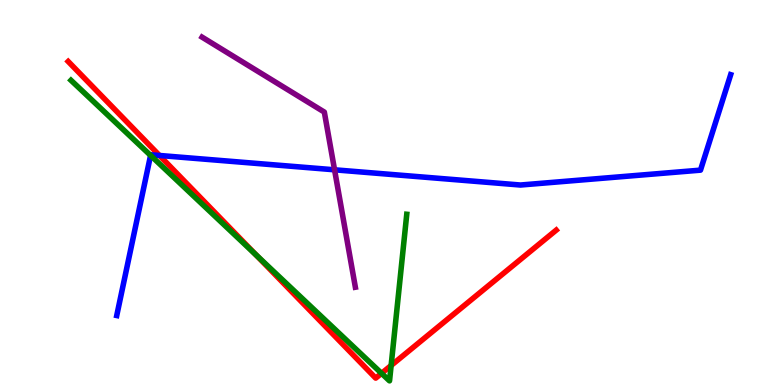[{'lines': ['blue', 'red'], 'intersections': [{'x': 2.06, 'y': 5.96}]}, {'lines': ['green', 'red'], 'intersections': [{'x': 3.3, 'y': 3.38}, {'x': 4.92, 'y': 0.303}, {'x': 5.05, 'y': 0.507}]}, {'lines': ['purple', 'red'], 'intersections': []}, {'lines': ['blue', 'green'], 'intersections': [{'x': 1.94, 'y': 5.96}]}, {'lines': ['blue', 'purple'], 'intersections': [{'x': 4.32, 'y': 5.59}]}, {'lines': ['green', 'purple'], 'intersections': []}]